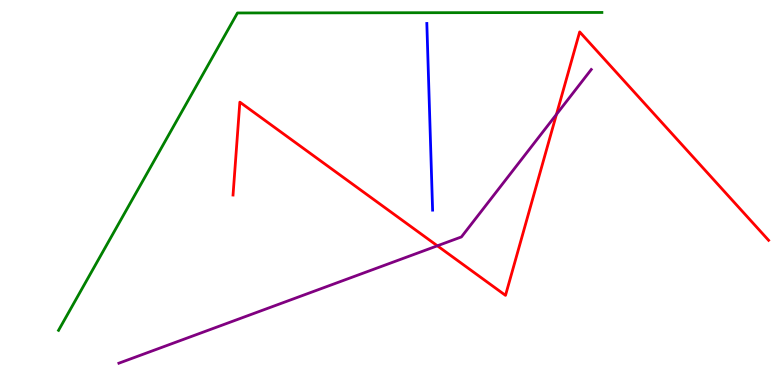[{'lines': ['blue', 'red'], 'intersections': []}, {'lines': ['green', 'red'], 'intersections': []}, {'lines': ['purple', 'red'], 'intersections': [{'x': 5.64, 'y': 3.62}, {'x': 7.18, 'y': 7.03}]}, {'lines': ['blue', 'green'], 'intersections': []}, {'lines': ['blue', 'purple'], 'intersections': []}, {'lines': ['green', 'purple'], 'intersections': []}]